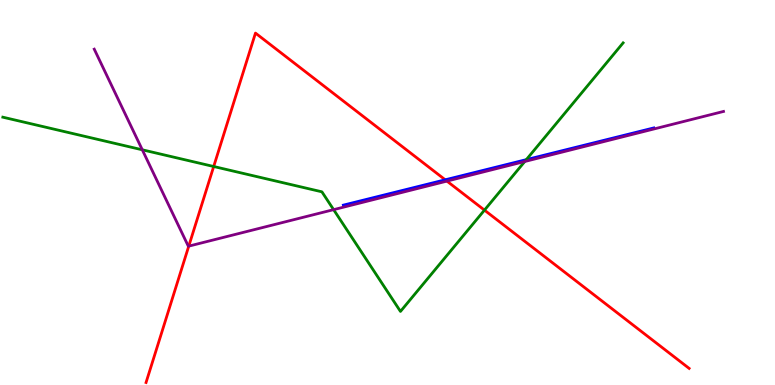[{'lines': ['blue', 'red'], 'intersections': [{'x': 5.74, 'y': 5.33}]}, {'lines': ['green', 'red'], 'intersections': [{'x': 2.76, 'y': 5.68}, {'x': 6.25, 'y': 4.54}]}, {'lines': ['purple', 'red'], 'intersections': [{'x': 2.44, 'y': 3.61}, {'x': 5.77, 'y': 5.3}]}, {'lines': ['blue', 'green'], 'intersections': [{'x': 6.79, 'y': 5.85}]}, {'lines': ['blue', 'purple'], 'intersections': []}, {'lines': ['green', 'purple'], 'intersections': [{'x': 1.84, 'y': 6.11}, {'x': 4.3, 'y': 4.55}, {'x': 6.77, 'y': 5.81}]}]